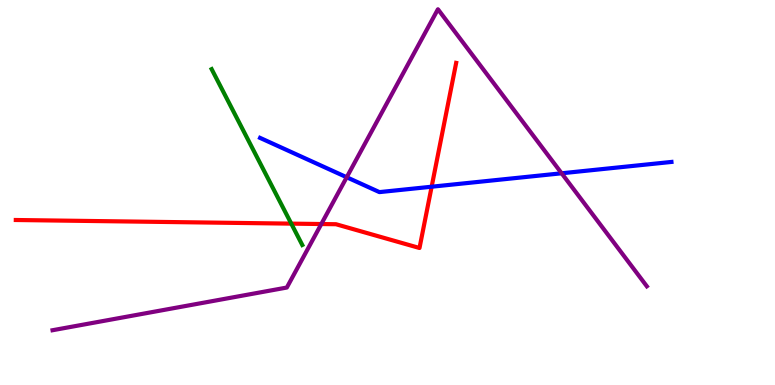[{'lines': ['blue', 'red'], 'intersections': [{'x': 5.57, 'y': 5.15}]}, {'lines': ['green', 'red'], 'intersections': [{'x': 3.76, 'y': 4.19}]}, {'lines': ['purple', 'red'], 'intersections': [{'x': 4.15, 'y': 4.18}]}, {'lines': ['blue', 'green'], 'intersections': []}, {'lines': ['blue', 'purple'], 'intersections': [{'x': 4.47, 'y': 5.4}, {'x': 7.25, 'y': 5.5}]}, {'lines': ['green', 'purple'], 'intersections': []}]